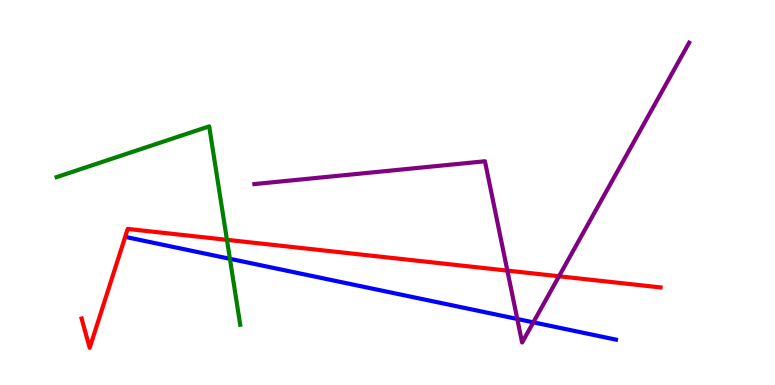[{'lines': ['blue', 'red'], 'intersections': []}, {'lines': ['green', 'red'], 'intersections': [{'x': 2.93, 'y': 3.77}]}, {'lines': ['purple', 'red'], 'intersections': [{'x': 6.55, 'y': 2.97}, {'x': 7.21, 'y': 2.82}]}, {'lines': ['blue', 'green'], 'intersections': [{'x': 2.97, 'y': 3.28}]}, {'lines': ['blue', 'purple'], 'intersections': [{'x': 6.67, 'y': 1.72}, {'x': 6.88, 'y': 1.63}]}, {'lines': ['green', 'purple'], 'intersections': []}]